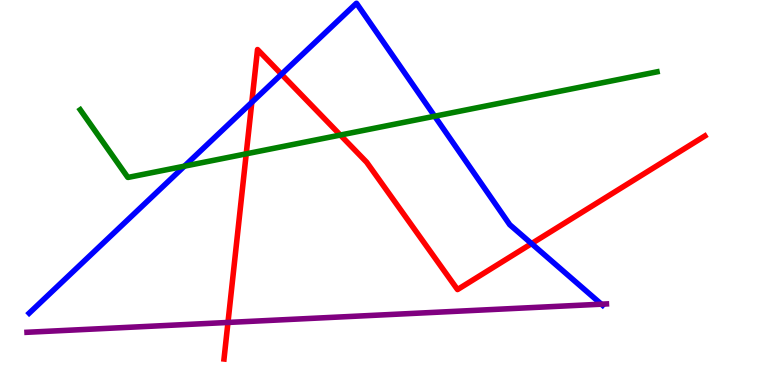[{'lines': ['blue', 'red'], 'intersections': [{'x': 3.25, 'y': 7.34}, {'x': 3.63, 'y': 8.07}, {'x': 6.86, 'y': 3.67}]}, {'lines': ['green', 'red'], 'intersections': [{'x': 3.18, 'y': 6.0}, {'x': 4.39, 'y': 6.49}]}, {'lines': ['purple', 'red'], 'intersections': [{'x': 2.94, 'y': 1.62}]}, {'lines': ['blue', 'green'], 'intersections': [{'x': 2.38, 'y': 5.68}, {'x': 5.61, 'y': 6.98}]}, {'lines': ['blue', 'purple'], 'intersections': [{'x': 7.76, 'y': 2.1}]}, {'lines': ['green', 'purple'], 'intersections': []}]